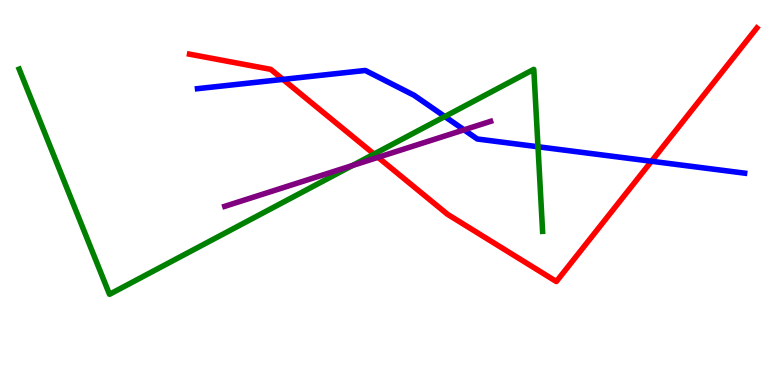[{'lines': ['blue', 'red'], 'intersections': [{'x': 3.65, 'y': 7.94}, {'x': 8.41, 'y': 5.81}]}, {'lines': ['green', 'red'], 'intersections': [{'x': 4.83, 'y': 6.0}]}, {'lines': ['purple', 'red'], 'intersections': [{'x': 4.88, 'y': 5.91}]}, {'lines': ['blue', 'green'], 'intersections': [{'x': 5.74, 'y': 6.97}, {'x': 6.94, 'y': 6.19}]}, {'lines': ['blue', 'purple'], 'intersections': [{'x': 5.99, 'y': 6.63}]}, {'lines': ['green', 'purple'], 'intersections': [{'x': 4.55, 'y': 5.7}]}]